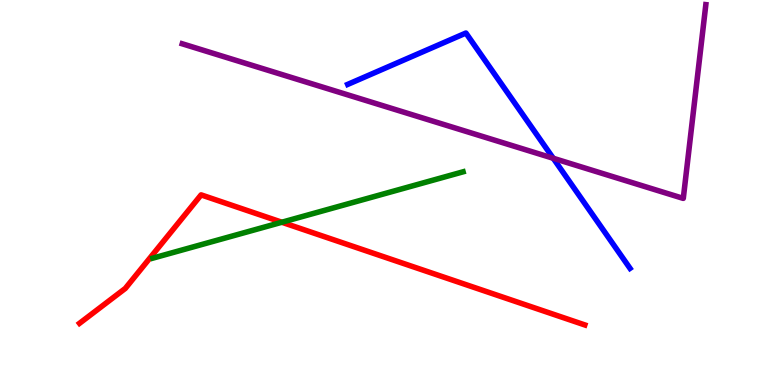[{'lines': ['blue', 'red'], 'intersections': []}, {'lines': ['green', 'red'], 'intersections': [{'x': 3.64, 'y': 4.23}]}, {'lines': ['purple', 'red'], 'intersections': []}, {'lines': ['blue', 'green'], 'intersections': []}, {'lines': ['blue', 'purple'], 'intersections': [{'x': 7.14, 'y': 5.89}]}, {'lines': ['green', 'purple'], 'intersections': []}]